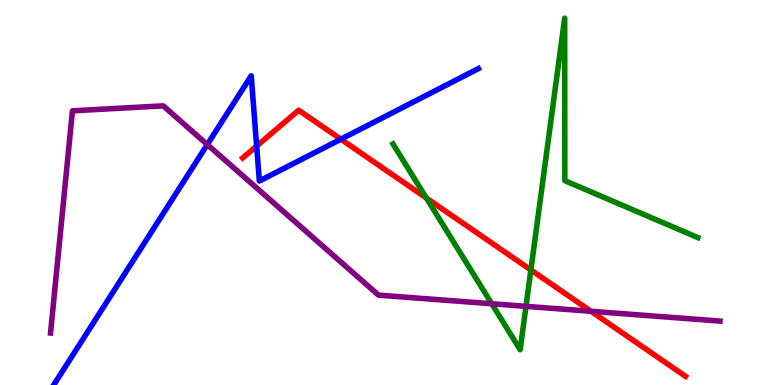[{'lines': ['blue', 'red'], 'intersections': [{'x': 3.31, 'y': 6.21}, {'x': 4.4, 'y': 6.38}]}, {'lines': ['green', 'red'], 'intersections': [{'x': 5.5, 'y': 4.86}, {'x': 6.85, 'y': 2.99}]}, {'lines': ['purple', 'red'], 'intersections': [{'x': 7.63, 'y': 1.91}]}, {'lines': ['blue', 'green'], 'intersections': []}, {'lines': ['blue', 'purple'], 'intersections': [{'x': 2.67, 'y': 6.25}]}, {'lines': ['green', 'purple'], 'intersections': [{'x': 6.35, 'y': 2.11}, {'x': 6.79, 'y': 2.04}]}]